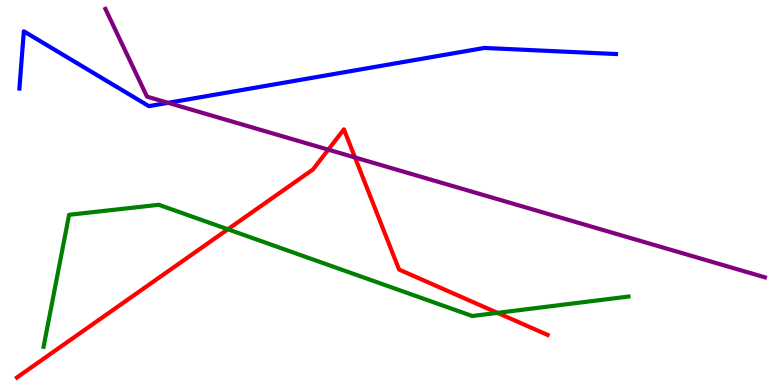[{'lines': ['blue', 'red'], 'intersections': []}, {'lines': ['green', 'red'], 'intersections': [{'x': 2.94, 'y': 4.04}, {'x': 6.42, 'y': 1.87}]}, {'lines': ['purple', 'red'], 'intersections': [{'x': 4.24, 'y': 6.11}, {'x': 4.58, 'y': 5.91}]}, {'lines': ['blue', 'green'], 'intersections': []}, {'lines': ['blue', 'purple'], 'intersections': [{'x': 2.17, 'y': 7.33}]}, {'lines': ['green', 'purple'], 'intersections': []}]